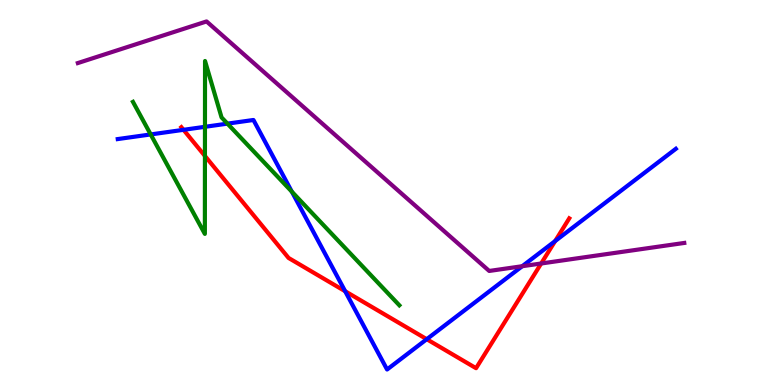[{'lines': ['blue', 'red'], 'intersections': [{'x': 2.37, 'y': 6.63}, {'x': 4.45, 'y': 2.44}, {'x': 5.51, 'y': 1.19}, {'x': 7.16, 'y': 3.74}]}, {'lines': ['green', 'red'], 'intersections': [{'x': 2.64, 'y': 5.95}]}, {'lines': ['purple', 'red'], 'intersections': [{'x': 6.98, 'y': 3.16}]}, {'lines': ['blue', 'green'], 'intersections': [{'x': 1.94, 'y': 6.51}, {'x': 2.64, 'y': 6.71}, {'x': 2.93, 'y': 6.79}, {'x': 3.77, 'y': 5.02}]}, {'lines': ['blue', 'purple'], 'intersections': [{'x': 6.74, 'y': 3.09}]}, {'lines': ['green', 'purple'], 'intersections': []}]